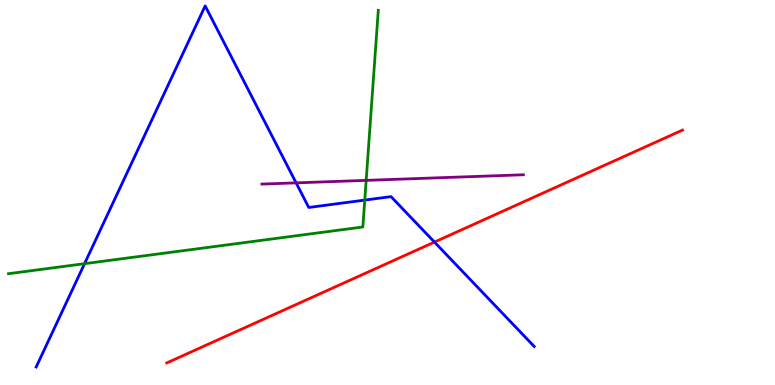[{'lines': ['blue', 'red'], 'intersections': [{'x': 5.61, 'y': 3.71}]}, {'lines': ['green', 'red'], 'intersections': []}, {'lines': ['purple', 'red'], 'intersections': []}, {'lines': ['blue', 'green'], 'intersections': [{'x': 1.09, 'y': 3.15}, {'x': 4.71, 'y': 4.8}]}, {'lines': ['blue', 'purple'], 'intersections': [{'x': 3.82, 'y': 5.25}]}, {'lines': ['green', 'purple'], 'intersections': [{'x': 4.72, 'y': 5.32}]}]